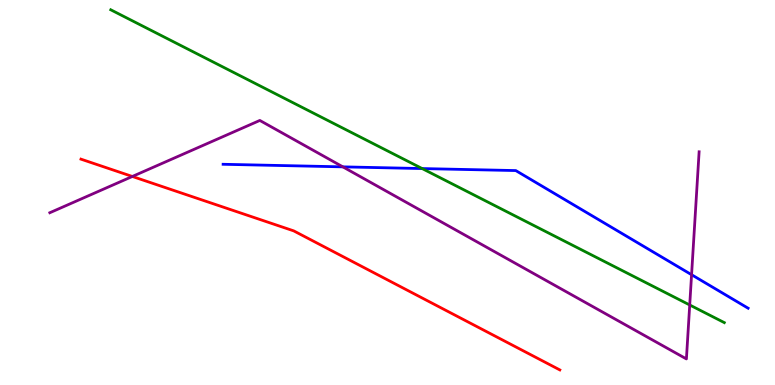[{'lines': ['blue', 'red'], 'intersections': []}, {'lines': ['green', 'red'], 'intersections': []}, {'lines': ['purple', 'red'], 'intersections': [{'x': 1.71, 'y': 5.42}]}, {'lines': ['blue', 'green'], 'intersections': [{'x': 5.45, 'y': 5.62}]}, {'lines': ['blue', 'purple'], 'intersections': [{'x': 4.42, 'y': 5.67}, {'x': 8.92, 'y': 2.86}]}, {'lines': ['green', 'purple'], 'intersections': [{'x': 8.9, 'y': 2.08}]}]